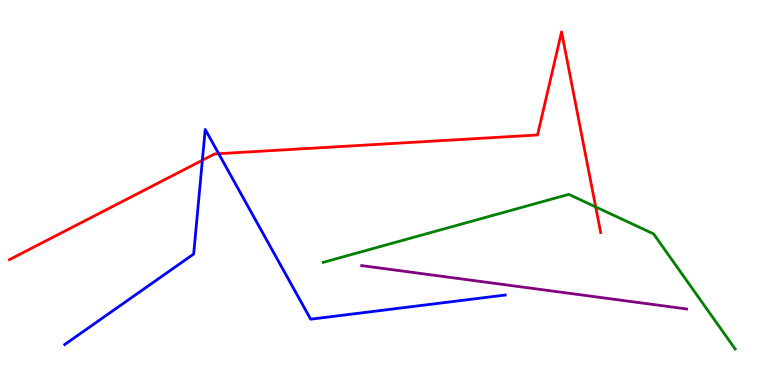[{'lines': ['blue', 'red'], 'intersections': [{'x': 2.61, 'y': 5.84}, {'x': 2.82, 'y': 6.01}]}, {'lines': ['green', 'red'], 'intersections': [{'x': 7.69, 'y': 4.63}]}, {'lines': ['purple', 'red'], 'intersections': []}, {'lines': ['blue', 'green'], 'intersections': []}, {'lines': ['blue', 'purple'], 'intersections': []}, {'lines': ['green', 'purple'], 'intersections': []}]